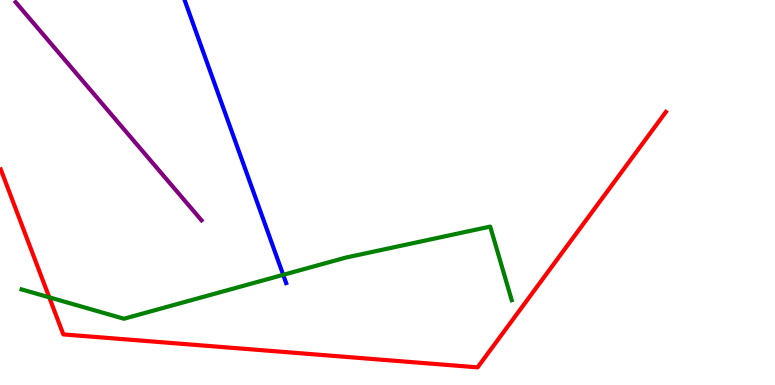[{'lines': ['blue', 'red'], 'intersections': []}, {'lines': ['green', 'red'], 'intersections': [{'x': 0.636, 'y': 2.28}]}, {'lines': ['purple', 'red'], 'intersections': []}, {'lines': ['blue', 'green'], 'intersections': [{'x': 3.65, 'y': 2.86}]}, {'lines': ['blue', 'purple'], 'intersections': []}, {'lines': ['green', 'purple'], 'intersections': []}]